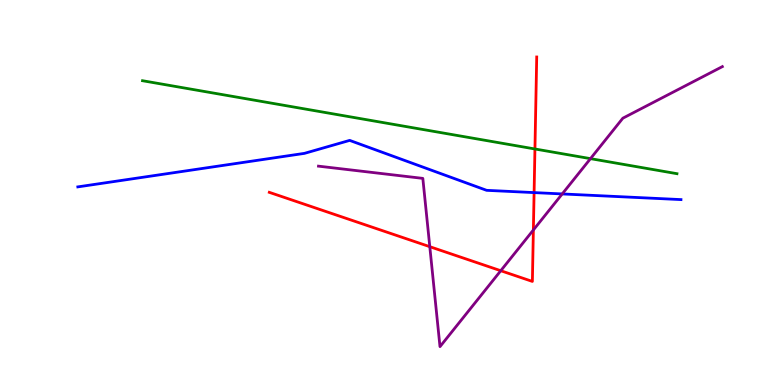[{'lines': ['blue', 'red'], 'intersections': [{'x': 6.89, 'y': 5.0}]}, {'lines': ['green', 'red'], 'intersections': [{'x': 6.9, 'y': 6.13}]}, {'lines': ['purple', 'red'], 'intersections': [{'x': 5.55, 'y': 3.59}, {'x': 6.46, 'y': 2.97}, {'x': 6.88, 'y': 4.03}]}, {'lines': ['blue', 'green'], 'intersections': []}, {'lines': ['blue', 'purple'], 'intersections': [{'x': 7.25, 'y': 4.96}]}, {'lines': ['green', 'purple'], 'intersections': [{'x': 7.62, 'y': 5.88}]}]